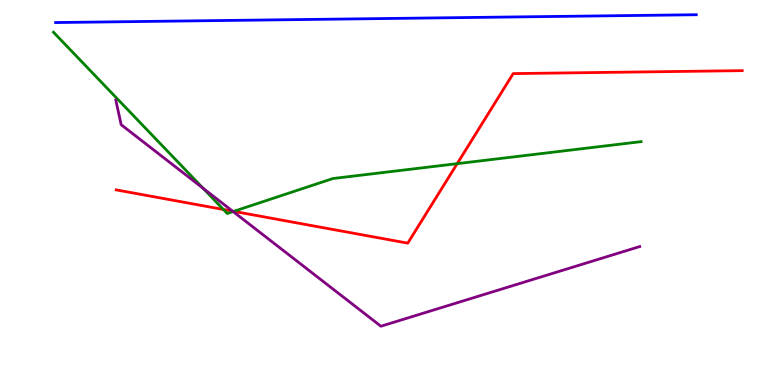[{'lines': ['blue', 'red'], 'intersections': []}, {'lines': ['green', 'red'], 'intersections': [{'x': 2.88, 'y': 4.56}, {'x': 3.02, 'y': 4.51}, {'x': 5.9, 'y': 5.75}]}, {'lines': ['purple', 'red'], 'intersections': [{'x': 3.0, 'y': 4.52}]}, {'lines': ['blue', 'green'], 'intersections': []}, {'lines': ['blue', 'purple'], 'intersections': []}, {'lines': ['green', 'purple'], 'intersections': [{'x': 2.62, 'y': 5.11}, {'x': 3.01, 'y': 4.5}]}]